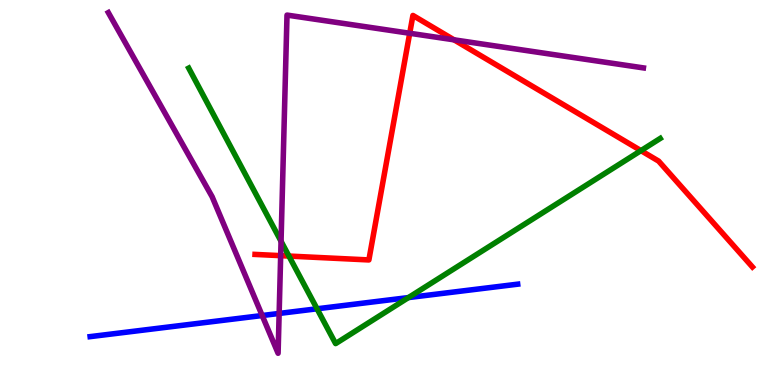[{'lines': ['blue', 'red'], 'intersections': []}, {'lines': ['green', 'red'], 'intersections': [{'x': 3.73, 'y': 3.35}, {'x': 8.27, 'y': 6.09}]}, {'lines': ['purple', 'red'], 'intersections': [{'x': 3.62, 'y': 3.36}, {'x': 5.29, 'y': 9.14}, {'x': 5.86, 'y': 8.97}]}, {'lines': ['blue', 'green'], 'intersections': [{'x': 4.09, 'y': 1.98}, {'x': 5.27, 'y': 2.27}]}, {'lines': ['blue', 'purple'], 'intersections': [{'x': 3.38, 'y': 1.8}, {'x': 3.6, 'y': 1.86}]}, {'lines': ['green', 'purple'], 'intersections': [{'x': 3.63, 'y': 3.73}]}]